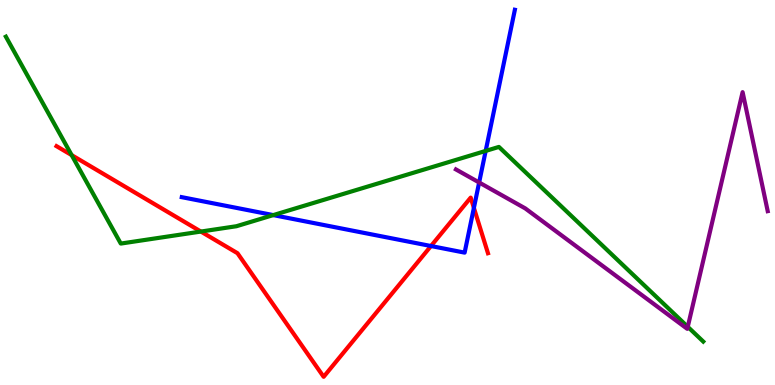[{'lines': ['blue', 'red'], 'intersections': [{'x': 5.56, 'y': 3.61}, {'x': 6.11, 'y': 4.6}]}, {'lines': ['green', 'red'], 'intersections': [{'x': 0.925, 'y': 5.97}, {'x': 2.59, 'y': 3.99}]}, {'lines': ['purple', 'red'], 'intersections': []}, {'lines': ['blue', 'green'], 'intersections': [{'x': 3.53, 'y': 4.41}, {'x': 6.27, 'y': 6.08}]}, {'lines': ['blue', 'purple'], 'intersections': [{'x': 6.18, 'y': 5.26}]}, {'lines': ['green', 'purple'], 'intersections': [{'x': 8.87, 'y': 1.51}]}]